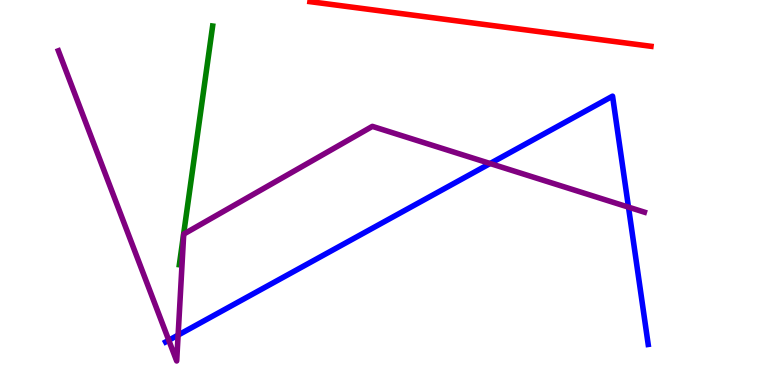[{'lines': ['blue', 'red'], 'intersections': []}, {'lines': ['green', 'red'], 'intersections': []}, {'lines': ['purple', 'red'], 'intersections': []}, {'lines': ['blue', 'green'], 'intersections': []}, {'lines': ['blue', 'purple'], 'intersections': [{'x': 2.18, 'y': 1.16}, {'x': 2.3, 'y': 1.3}, {'x': 6.32, 'y': 5.75}, {'x': 8.11, 'y': 4.62}]}, {'lines': ['green', 'purple'], 'intersections': []}]